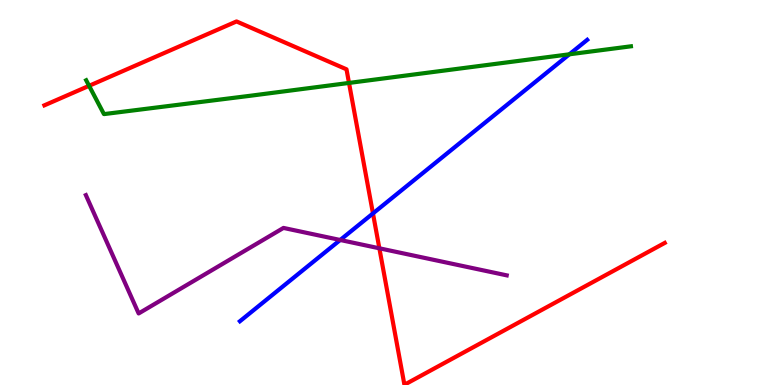[{'lines': ['blue', 'red'], 'intersections': [{'x': 4.81, 'y': 4.46}]}, {'lines': ['green', 'red'], 'intersections': [{'x': 1.15, 'y': 7.77}, {'x': 4.5, 'y': 7.85}]}, {'lines': ['purple', 'red'], 'intersections': [{'x': 4.9, 'y': 3.55}]}, {'lines': ['blue', 'green'], 'intersections': [{'x': 7.35, 'y': 8.59}]}, {'lines': ['blue', 'purple'], 'intersections': [{'x': 4.39, 'y': 3.77}]}, {'lines': ['green', 'purple'], 'intersections': []}]